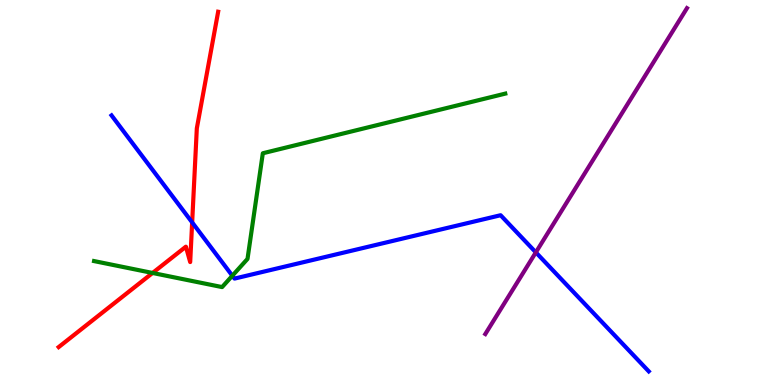[{'lines': ['blue', 'red'], 'intersections': [{'x': 2.48, 'y': 4.22}]}, {'lines': ['green', 'red'], 'intersections': [{'x': 1.97, 'y': 2.91}]}, {'lines': ['purple', 'red'], 'intersections': []}, {'lines': ['blue', 'green'], 'intersections': [{'x': 3.0, 'y': 2.84}]}, {'lines': ['blue', 'purple'], 'intersections': [{'x': 6.91, 'y': 3.44}]}, {'lines': ['green', 'purple'], 'intersections': []}]